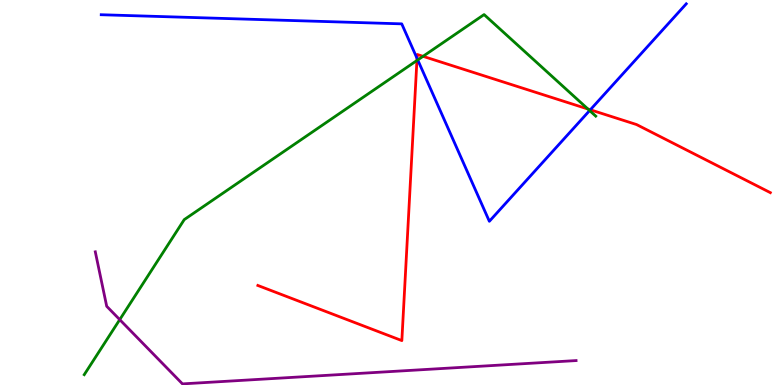[{'lines': ['blue', 'red'], 'intersections': [{'x': 5.38, 'y': 8.48}, {'x': 7.62, 'y': 7.15}]}, {'lines': ['green', 'red'], 'intersections': [{'x': 5.38, 'y': 8.43}, {'x': 5.46, 'y': 8.54}, {'x': 7.59, 'y': 7.17}]}, {'lines': ['purple', 'red'], 'intersections': []}, {'lines': ['blue', 'green'], 'intersections': [{'x': 5.39, 'y': 8.44}, {'x': 7.61, 'y': 7.13}]}, {'lines': ['blue', 'purple'], 'intersections': []}, {'lines': ['green', 'purple'], 'intersections': [{'x': 1.54, 'y': 1.7}]}]